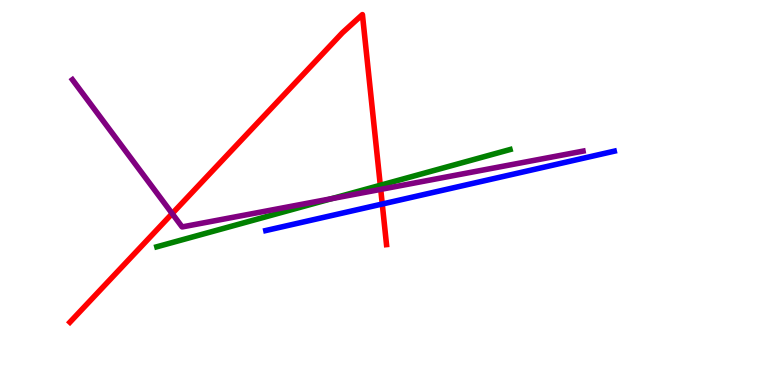[{'lines': ['blue', 'red'], 'intersections': [{'x': 4.93, 'y': 4.7}]}, {'lines': ['green', 'red'], 'intersections': [{'x': 4.91, 'y': 5.19}]}, {'lines': ['purple', 'red'], 'intersections': [{'x': 2.22, 'y': 4.45}, {'x': 4.91, 'y': 5.08}]}, {'lines': ['blue', 'green'], 'intersections': []}, {'lines': ['blue', 'purple'], 'intersections': []}, {'lines': ['green', 'purple'], 'intersections': [{'x': 4.28, 'y': 4.84}]}]